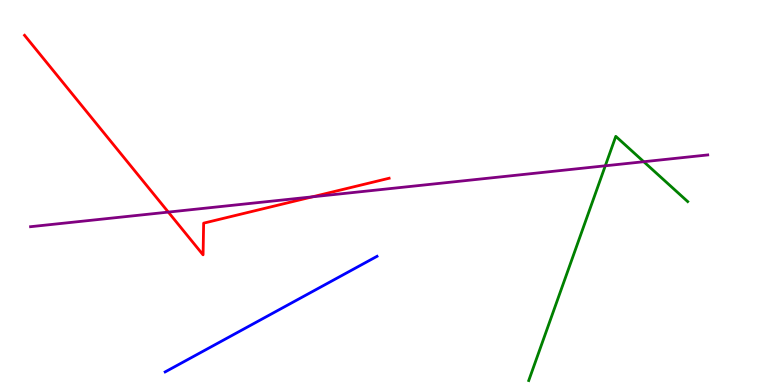[{'lines': ['blue', 'red'], 'intersections': []}, {'lines': ['green', 'red'], 'intersections': []}, {'lines': ['purple', 'red'], 'intersections': [{'x': 2.17, 'y': 4.49}, {'x': 4.03, 'y': 4.89}]}, {'lines': ['blue', 'green'], 'intersections': []}, {'lines': ['blue', 'purple'], 'intersections': []}, {'lines': ['green', 'purple'], 'intersections': [{'x': 7.81, 'y': 5.69}, {'x': 8.31, 'y': 5.8}]}]